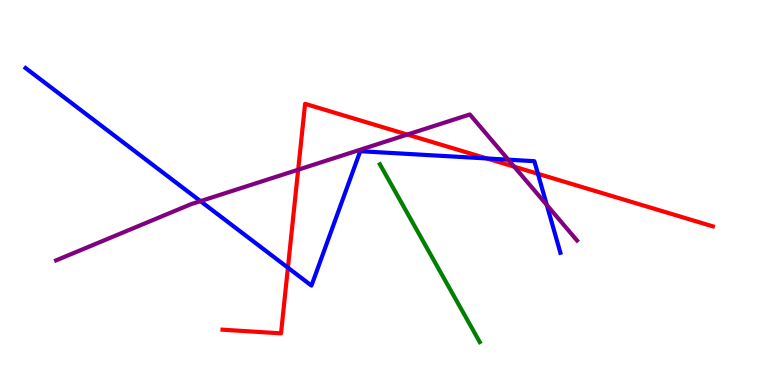[{'lines': ['blue', 'red'], 'intersections': [{'x': 3.71, 'y': 3.05}, {'x': 6.28, 'y': 5.88}, {'x': 6.94, 'y': 5.49}]}, {'lines': ['green', 'red'], 'intersections': []}, {'lines': ['purple', 'red'], 'intersections': [{'x': 3.85, 'y': 5.59}, {'x': 5.26, 'y': 6.5}, {'x': 6.64, 'y': 5.67}]}, {'lines': ['blue', 'green'], 'intersections': []}, {'lines': ['blue', 'purple'], 'intersections': [{'x': 2.59, 'y': 4.78}, {'x': 6.56, 'y': 5.85}, {'x': 7.06, 'y': 4.68}]}, {'lines': ['green', 'purple'], 'intersections': []}]